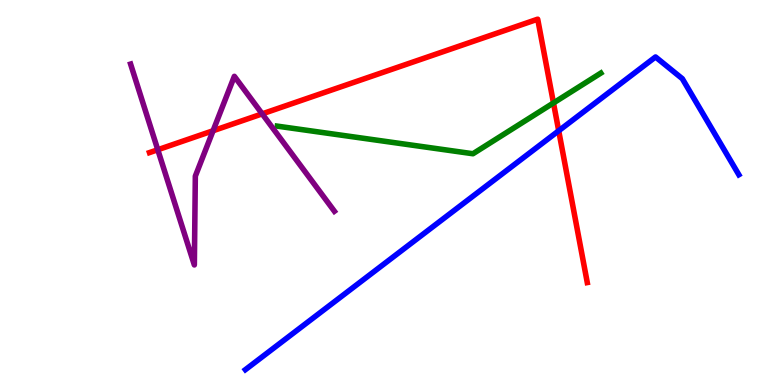[{'lines': ['blue', 'red'], 'intersections': [{'x': 7.21, 'y': 6.6}]}, {'lines': ['green', 'red'], 'intersections': [{'x': 7.14, 'y': 7.33}]}, {'lines': ['purple', 'red'], 'intersections': [{'x': 2.04, 'y': 6.11}, {'x': 2.75, 'y': 6.6}, {'x': 3.38, 'y': 7.04}]}, {'lines': ['blue', 'green'], 'intersections': []}, {'lines': ['blue', 'purple'], 'intersections': []}, {'lines': ['green', 'purple'], 'intersections': []}]